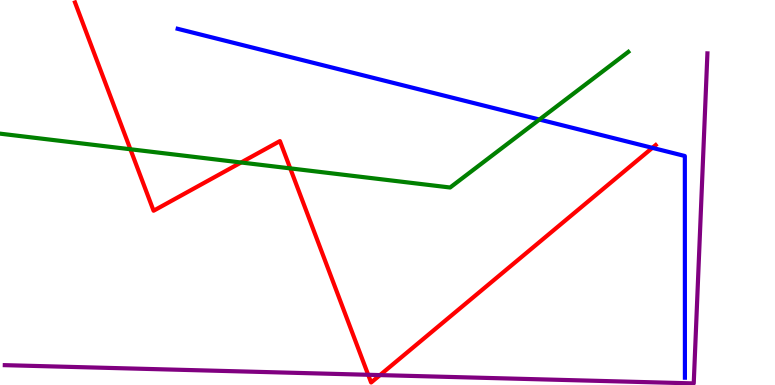[{'lines': ['blue', 'red'], 'intersections': [{'x': 8.42, 'y': 6.16}]}, {'lines': ['green', 'red'], 'intersections': [{'x': 1.68, 'y': 6.12}, {'x': 3.11, 'y': 5.78}, {'x': 3.75, 'y': 5.63}]}, {'lines': ['purple', 'red'], 'intersections': [{'x': 4.75, 'y': 0.265}, {'x': 4.9, 'y': 0.257}]}, {'lines': ['blue', 'green'], 'intersections': [{'x': 6.96, 'y': 6.9}]}, {'lines': ['blue', 'purple'], 'intersections': []}, {'lines': ['green', 'purple'], 'intersections': []}]